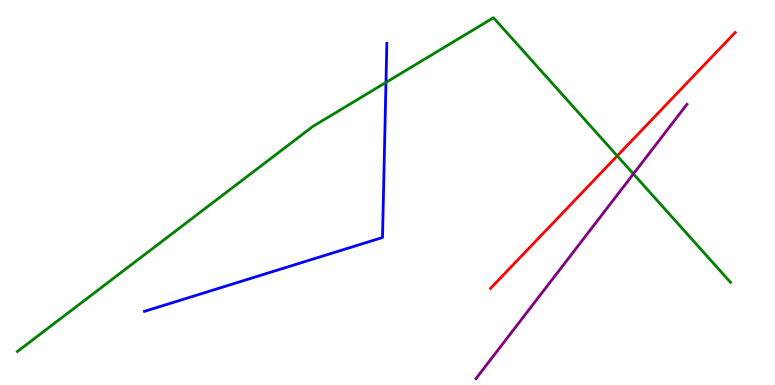[{'lines': ['blue', 'red'], 'intersections': []}, {'lines': ['green', 'red'], 'intersections': [{'x': 7.96, 'y': 5.95}]}, {'lines': ['purple', 'red'], 'intersections': []}, {'lines': ['blue', 'green'], 'intersections': [{'x': 4.98, 'y': 7.86}]}, {'lines': ['blue', 'purple'], 'intersections': []}, {'lines': ['green', 'purple'], 'intersections': [{'x': 8.17, 'y': 5.48}]}]